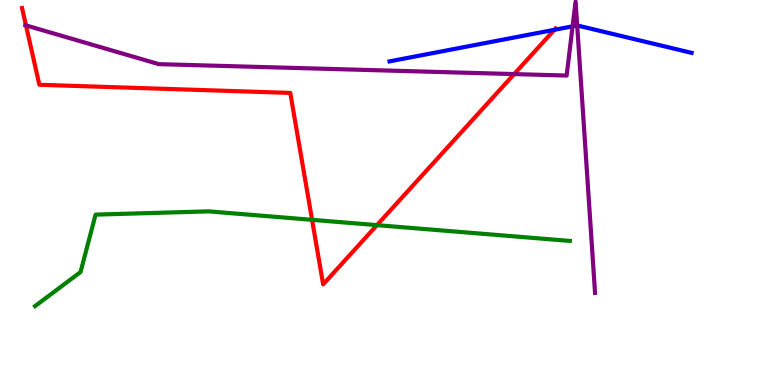[{'lines': ['blue', 'red'], 'intersections': [{'x': 7.15, 'y': 9.23}]}, {'lines': ['green', 'red'], 'intersections': [{'x': 4.03, 'y': 4.29}, {'x': 4.86, 'y': 4.15}]}, {'lines': ['purple', 'red'], 'intersections': [{'x': 0.335, 'y': 9.34}, {'x': 6.63, 'y': 8.08}]}, {'lines': ['blue', 'green'], 'intersections': []}, {'lines': ['blue', 'purple'], 'intersections': [{'x': 7.39, 'y': 9.32}, {'x': 7.45, 'y': 9.34}]}, {'lines': ['green', 'purple'], 'intersections': []}]